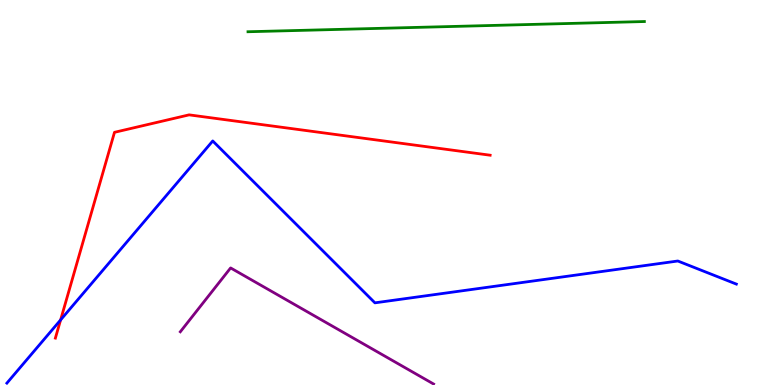[{'lines': ['blue', 'red'], 'intersections': [{'x': 0.782, 'y': 1.69}]}, {'lines': ['green', 'red'], 'intersections': []}, {'lines': ['purple', 'red'], 'intersections': []}, {'lines': ['blue', 'green'], 'intersections': []}, {'lines': ['blue', 'purple'], 'intersections': []}, {'lines': ['green', 'purple'], 'intersections': []}]